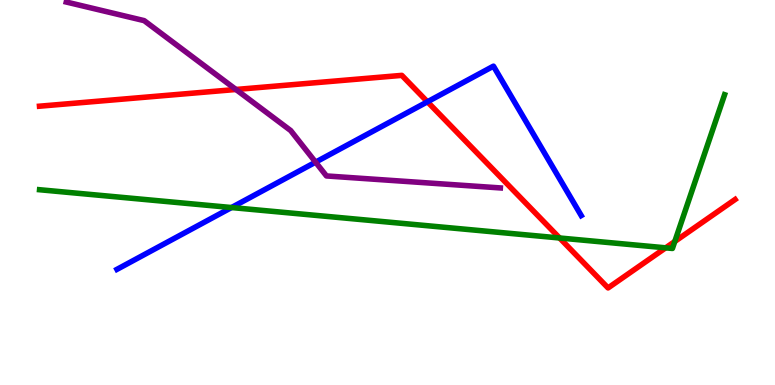[{'lines': ['blue', 'red'], 'intersections': [{'x': 5.52, 'y': 7.36}]}, {'lines': ['green', 'red'], 'intersections': [{'x': 7.22, 'y': 3.82}, {'x': 8.59, 'y': 3.56}, {'x': 8.71, 'y': 3.73}]}, {'lines': ['purple', 'red'], 'intersections': [{'x': 3.04, 'y': 7.68}]}, {'lines': ['blue', 'green'], 'intersections': [{'x': 2.99, 'y': 4.61}]}, {'lines': ['blue', 'purple'], 'intersections': [{'x': 4.07, 'y': 5.79}]}, {'lines': ['green', 'purple'], 'intersections': []}]